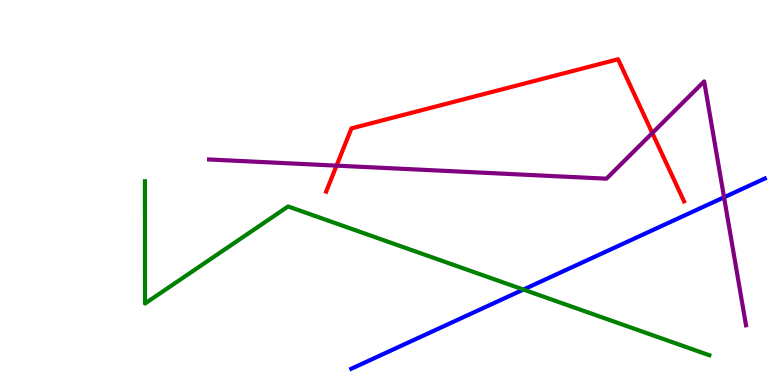[{'lines': ['blue', 'red'], 'intersections': []}, {'lines': ['green', 'red'], 'intersections': []}, {'lines': ['purple', 'red'], 'intersections': [{'x': 4.34, 'y': 5.7}, {'x': 8.42, 'y': 6.54}]}, {'lines': ['blue', 'green'], 'intersections': [{'x': 6.75, 'y': 2.48}]}, {'lines': ['blue', 'purple'], 'intersections': [{'x': 9.34, 'y': 4.88}]}, {'lines': ['green', 'purple'], 'intersections': []}]